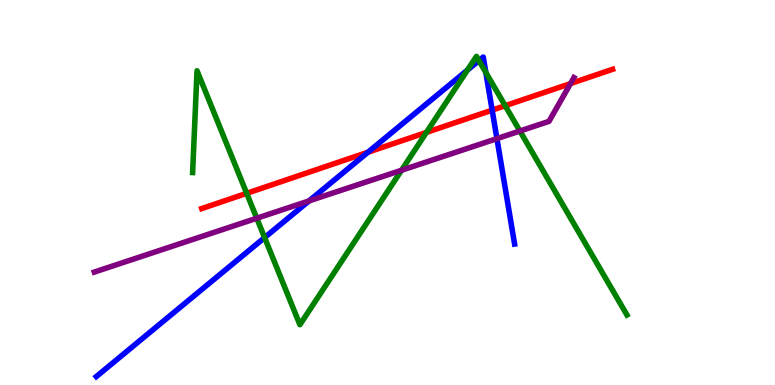[{'lines': ['blue', 'red'], 'intersections': [{'x': 4.75, 'y': 6.05}, {'x': 6.35, 'y': 7.14}]}, {'lines': ['green', 'red'], 'intersections': [{'x': 3.18, 'y': 4.98}, {'x': 5.5, 'y': 6.56}, {'x': 6.52, 'y': 7.25}]}, {'lines': ['purple', 'red'], 'intersections': [{'x': 7.36, 'y': 7.83}]}, {'lines': ['blue', 'green'], 'intersections': [{'x': 3.41, 'y': 3.83}, {'x': 6.03, 'y': 8.18}, {'x': 6.18, 'y': 8.43}, {'x': 6.27, 'y': 8.12}]}, {'lines': ['blue', 'purple'], 'intersections': [{'x': 3.99, 'y': 4.78}, {'x': 6.41, 'y': 6.4}]}, {'lines': ['green', 'purple'], 'intersections': [{'x': 3.31, 'y': 4.33}, {'x': 5.18, 'y': 5.58}, {'x': 6.71, 'y': 6.6}]}]